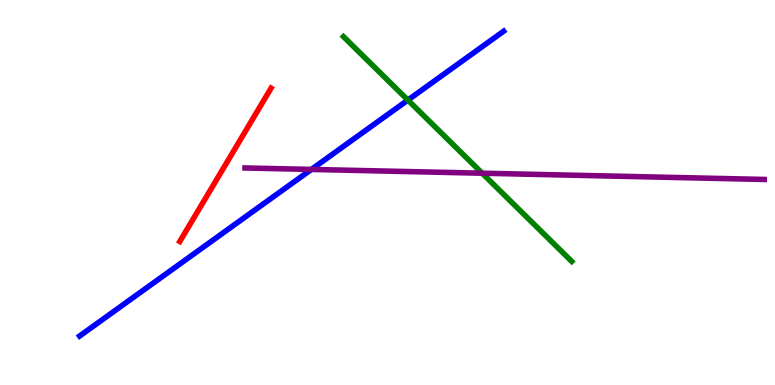[{'lines': ['blue', 'red'], 'intersections': []}, {'lines': ['green', 'red'], 'intersections': []}, {'lines': ['purple', 'red'], 'intersections': []}, {'lines': ['blue', 'green'], 'intersections': [{'x': 5.26, 'y': 7.4}]}, {'lines': ['blue', 'purple'], 'intersections': [{'x': 4.02, 'y': 5.6}]}, {'lines': ['green', 'purple'], 'intersections': [{'x': 6.22, 'y': 5.5}]}]